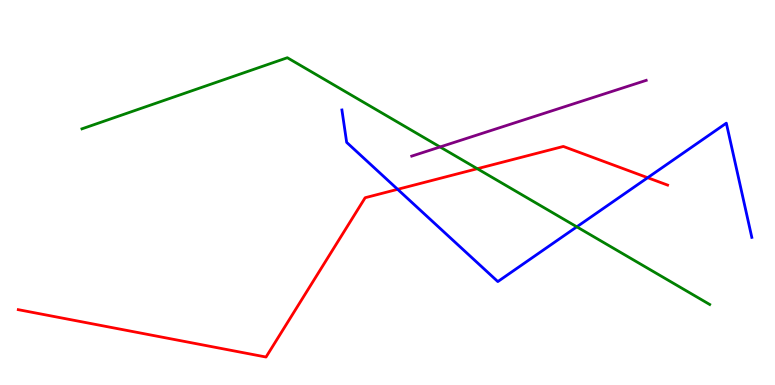[{'lines': ['blue', 'red'], 'intersections': [{'x': 5.13, 'y': 5.08}, {'x': 8.36, 'y': 5.38}]}, {'lines': ['green', 'red'], 'intersections': [{'x': 6.16, 'y': 5.62}]}, {'lines': ['purple', 'red'], 'intersections': []}, {'lines': ['blue', 'green'], 'intersections': [{'x': 7.44, 'y': 4.11}]}, {'lines': ['blue', 'purple'], 'intersections': []}, {'lines': ['green', 'purple'], 'intersections': [{'x': 5.68, 'y': 6.18}]}]